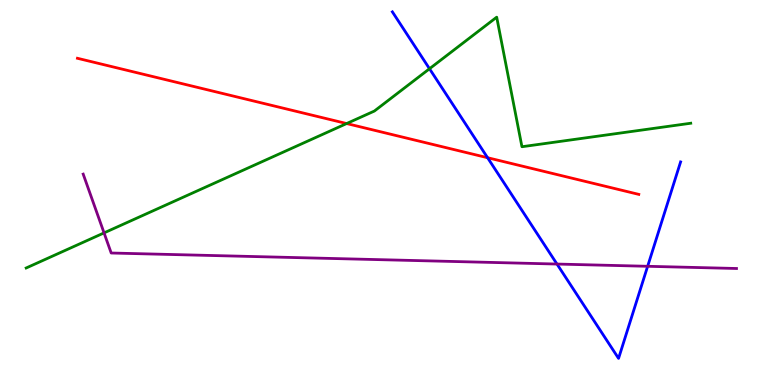[{'lines': ['blue', 'red'], 'intersections': [{'x': 6.29, 'y': 5.9}]}, {'lines': ['green', 'red'], 'intersections': [{'x': 4.47, 'y': 6.79}]}, {'lines': ['purple', 'red'], 'intersections': []}, {'lines': ['blue', 'green'], 'intersections': [{'x': 5.54, 'y': 8.21}]}, {'lines': ['blue', 'purple'], 'intersections': [{'x': 7.19, 'y': 3.14}, {'x': 8.36, 'y': 3.08}]}, {'lines': ['green', 'purple'], 'intersections': [{'x': 1.34, 'y': 3.95}]}]